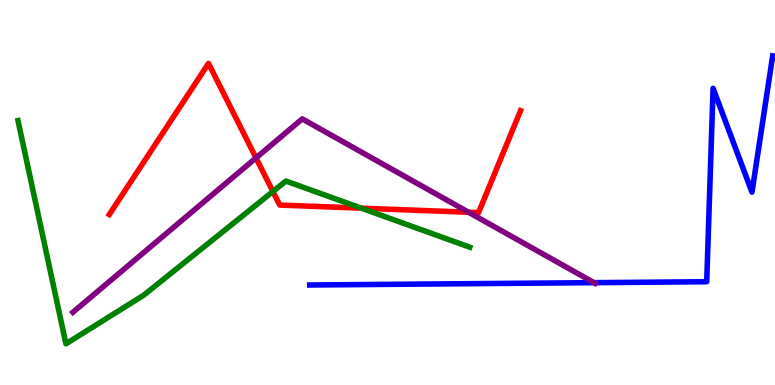[{'lines': ['blue', 'red'], 'intersections': []}, {'lines': ['green', 'red'], 'intersections': [{'x': 3.52, 'y': 5.03}, {'x': 4.66, 'y': 4.59}]}, {'lines': ['purple', 'red'], 'intersections': [{'x': 3.3, 'y': 5.9}, {'x': 6.05, 'y': 4.49}]}, {'lines': ['blue', 'green'], 'intersections': []}, {'lines': ['blue', 'purple'], 'intersections': [{'x': 7.66, 'y': 2.66}]}, {'lines': ['green', 'purple'], 'intersections': []}]